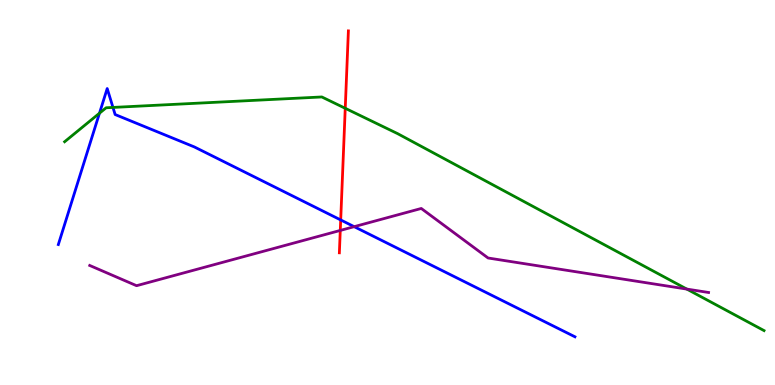[{'lines': ['blue', 'red'], 'intersections': [{'x': 4.4, 'y': 4.29}]}, {'lines': ['green', 'red'], 'intersections': [{'x': 4.45, 'y': 7.19}]}, {'lines': ['purple', 'red'], 'intersections': [{'x': 4.39, 'y': 4.01}]}, {'lines': ['blue', 'green'], 'intersections': [{'x': 1.28, 'y': 7.06}, {'x': 1.46, 'y': 7.21}]}, {'lines': ['blue', 'purple'], 'intersections': [{'x': 4.57, 'y': 4.11}]}, {'lines': ['green', 'purple'], 'intersections': [{'x': 8.86, 'y': 2.49}]}]